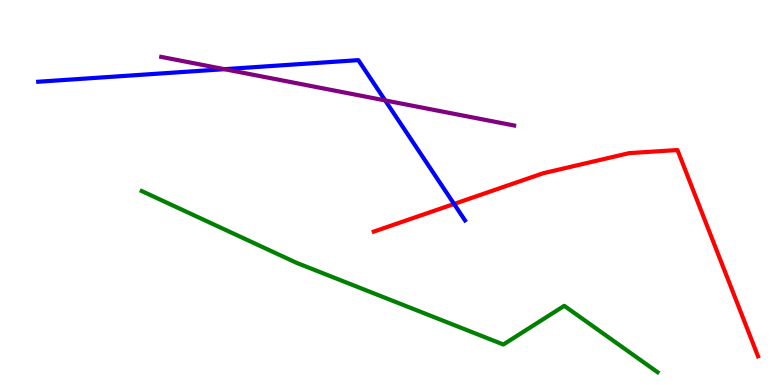[{'lines': ['blue', 'red'], 'intersections': [{'x': 5.86, 'y': 4.7}]}, {'lines': ['green', 'red'], 'intersections': []}, {'lines': ['purple', 'red'], 'intersections': []}, {'lines': ['blue', 'green'], 'intersections': []}, {'lines': ['blue', 'purple'], 'intersections': [{'x': 2.9, 'y': 8.2}, {'x': 4.97, 'y': 7.39}]}, {'lines': ['green', 'purple'], 'intersections': []}]